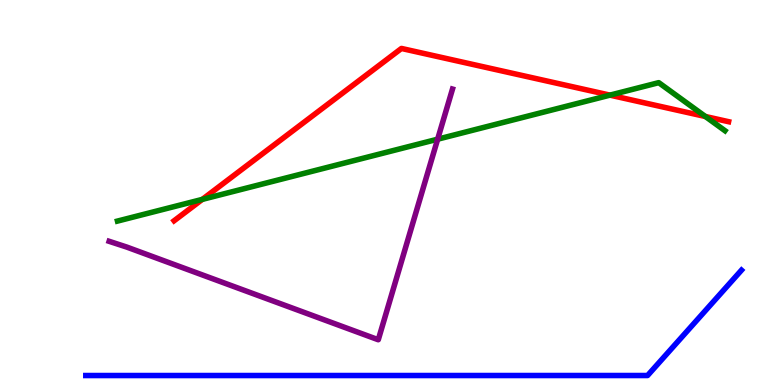[{'lines': ['blue', 'red'], 'intersections': []}, {'lines': ['green', 'red'], 'intersections': [{'x': 2.61, 'y': 4.82}, {'x': 7.87, 'y': 7.53}, {'x': 9.1, 'y': 6.97}]}, {'lines': ['purple', 'red'], 'intersections': []}, {'lines': ['blue', 'green'], 'intersections': []}, {'lines': ['blue', 'purple'], 'intersections': []}, {'lines': ['green', 'purple'], 'intersections': [{'x': 5.65, 'y': 6.38}]}]